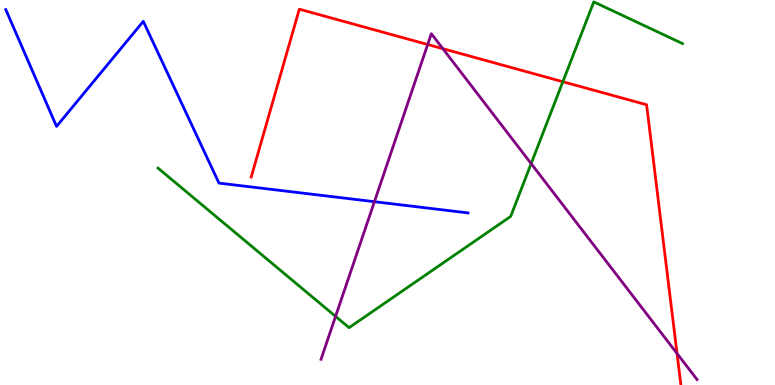[{'lines': ['blue', 'red'], 'intersections': []}, {'lines': ['green', 'red'], 'intersections': [{'x': 7.26, 'y': 7.88}]}, {'lines': ['purple', 'red'], 'intersections': [{'x': 5.52, 'y': 8.84}, {'x': 5.71, 'y': 8.74}, {'x': 8.74, 'y': 0.819}]}, {'lines': ['blue', 'green'], 'intersections': []}, {'lines': ['blue', 'purple'], 'intersections': [{'x': 4.83, 'y': 4.76}]}, {'lines': ['green', 'purple'], 'intersections': [{'x': 4.33, 'y': 1.78}, {'x': 6.85, 'y': 5.75}]}]